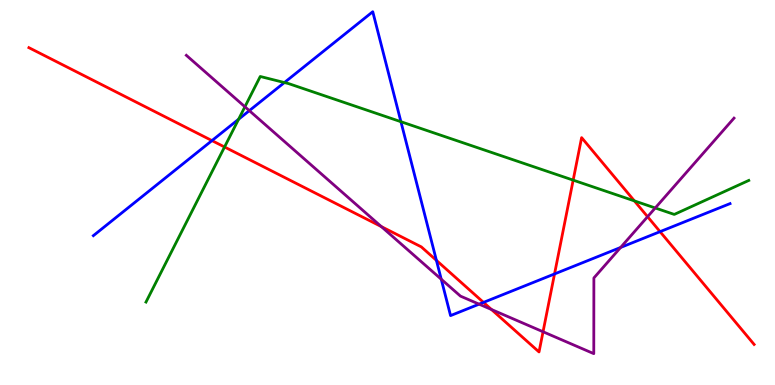[{'lines': ['blue', 'red'], 'intersections': [{'x': 2.74, 'y': 6.35}, {'x': 5.63, 'y': 3.24}, {'x': 6.24, 'y': 2.15}, {'x': 7.16, 'y': 2.88}, {'x': 8.52, 'y': 3.98}]}, {'lines': ['green', 'red'], 'intersections': [{'x': 2.9, 'y': 6.18}, {'x': 7.4, 'y': 5.32}, {'x': 8.19, 'y': 4.78}]}, {'lines': ['purple', 'red'], 'intersections': [{'x': 4.92, 'y': 4.11}, {'x': 6.34, 'y': 1.96}, {'x': 7.01, 'y': 1.38}, {'x': 8.36, 'y': 4.37}]}, {'lines': ['blue', 'green'], 'intersections': [{'x': 3.08, 'y': 6.9}, {'x': 3.67, 'y': 7.86}, {'x': 5.17, 'y': 6.84}]}, {'lines': ['blue', 'purple'], 'intersections': [{'x': 3.22, 'y': 7.13}, {'x': 5.69, 'y': 2.75}, {'x': 6.18, 'y': 2.1}, {'x': 8.01, 'y': 3.57}]}, {'lines': ['green', 'purple'], 'intersections': [{'x': 3.16, 'y': 7.23}, {'x': 8.45, 'y': 4.6}]}]